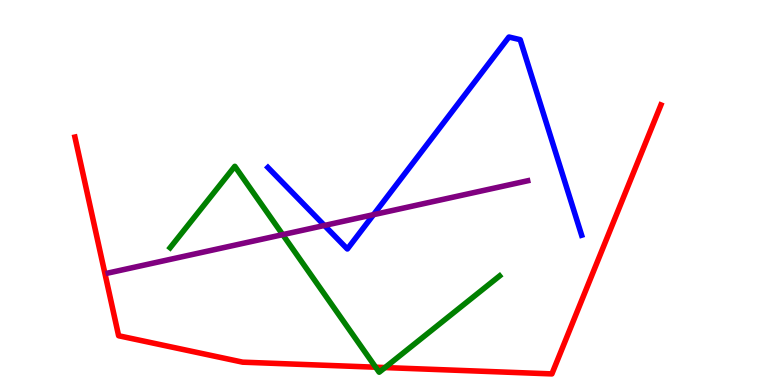[{'lines': ['blue', 'red'], 'intersections': []}, {'lines': ['green', 'red'], 'intersections': [{'x': 4.85, 'y': 0.462}, {'x': 4.97, 'y': 0.453}]}, {'lines': ['purple', 'red'], 'intersections': []}, {'lines': ['blue', 'green'], 'intersections': []}, {'lines': ['blue', 'purple'], 'intersections': [{'x': 4.19, 'y': 4.14}, {'x': 4.82, 'y': 4.42}]}, {'lines': ['green', 'purple'], 'intersections': [{'x': 3.65, 'y': 3.91}]}]